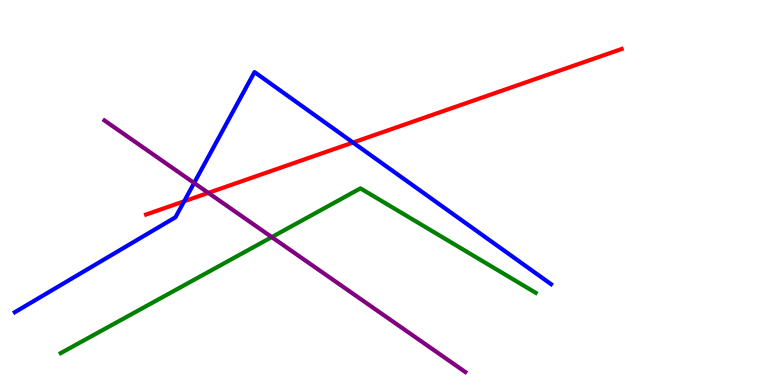[{'lines': ['blue', 'red'], 'intersections': [{'x': 2.38, 'y': 4.77}, {'x': 4.55, 'y': 6.3}]}, {'lines': ['green', 'red'], 'intersections': []}, {'lines': ['purple', 'red'], 'intersections': [{'x': 2.69, 'y': 4.99}]}, {'lines': ['blue', 'green'], 'intersections': []}, {'lines': ['blue', 'purple'], 'intersections': [{'x': 2.5, 'y': 5.25}]}, {'lines': ['green', 'purple'], 'intersections': [{'x': 3.51, 'y': 3.84}]}]